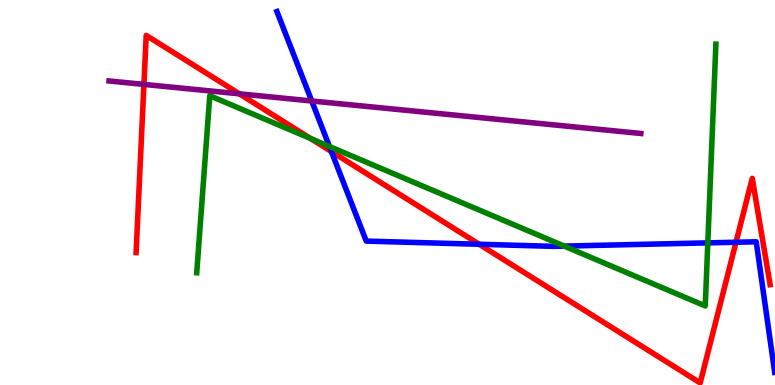[{'lines': ['blue', 'red'], 'intersections': [{'x': 4.28, 'y': 6.06}, {'x': 6.18, 'y': 3.66}, {'x': 9.5, 'y': 3.71}]}, {'lines': ['green', 'red'], 'intersections': [{'x': 4.01, 'y': 6.4}]}, {'lines': ['purple', 'red'], 'intersections': [{'x': 1.86, 'y': 7.81}, {'x': 3.09, 'y': 7.56}]}, {'lines': ['blue', 'green'], 'intersections': [{'x': 4.25, 'y': 6.19}, {'x': 7.28, 'y': 3.61}, {'x': 9.13, 'y': 3.69}]}, {'lines': ['blue', 'purple'], 'intersections': [{'x': 4.02, 'y': 7.38}]}, {'lines': ['green', 'purple'], 'intersections': []}]